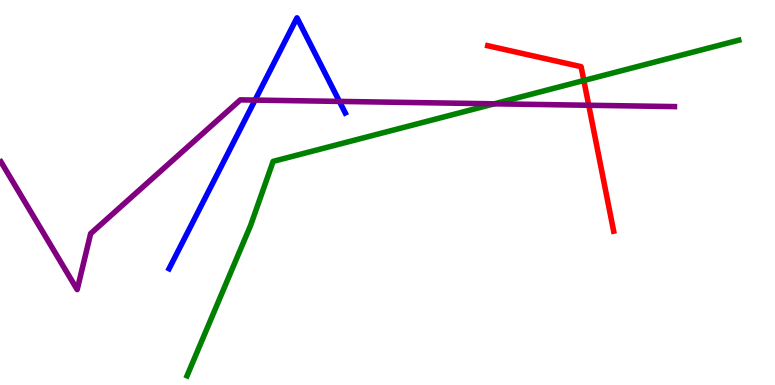[{'lines': ['blue', 'red'], 'intersections': []}, {'lines': ['green', 'red'], 'intersections': [{'x': 7.53, 'y': 7.91}]}, {'lines': ['purple', 'red'], 'intersections': [{'x': 7.6, 'y': 7.27}]}, {'lines': ['blue', 'green'], 'intersections': []}, {'lines': ['blue', 'purple'], 'intersections': [{'x': 3.29, 'y': 7.4}, {'x': 4.38, 'y': 7.37}]}, {'lines': ['green', 'purple'], 'intersections': [{'x': 6.38, 'y': 7.3}]}]